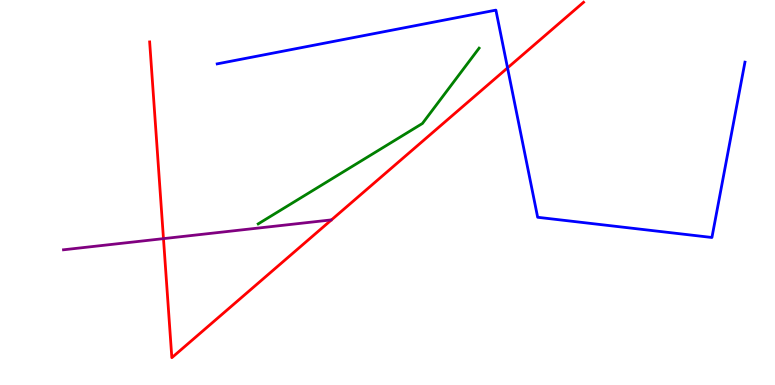[{'lines': ['blue', 'red'], 'intersections': [{'x': 6.55, 'y': 8.24}]}, {'lines': ['green', 'red'], 'intersections': []}, {'lines': ['purple', 'red'], 'intersections': [{'x': 2.11, 'y': 3.8}]}, {'lines': ['blue', 'green'], 'intersections': []}, {'lines': ['blue', 'purple'], 'intersections': []}, {'lines': ['green', 'purple'], 'intersections': []}]